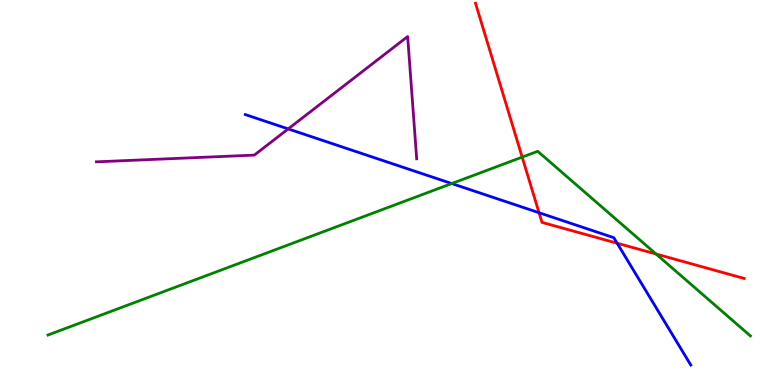[{'lines': ['blue', 'red'], 'intersections': [{'x': 6.96, 'y': 4.47}, {'x': 7.96, 'y': 3.68}]}, {'lines': ['green', 'red'], 'intersections': [{'x': 6.74, 'y': 5.92}, {'x': 8.47, 'y': 3.4}]}, {'lines': ['purple', 'red'], 'intersections': []}, {'lines': ['blue', 'green'], 'intersections': [{'x': 5.83, 'y': 5.23}]}, {'lines': ['blue', 'purple'], 'intersections': [{'x': 3.72, 'y': 6.65}]}, {'lines': ['green', 'purple'], 'intersections': []}]